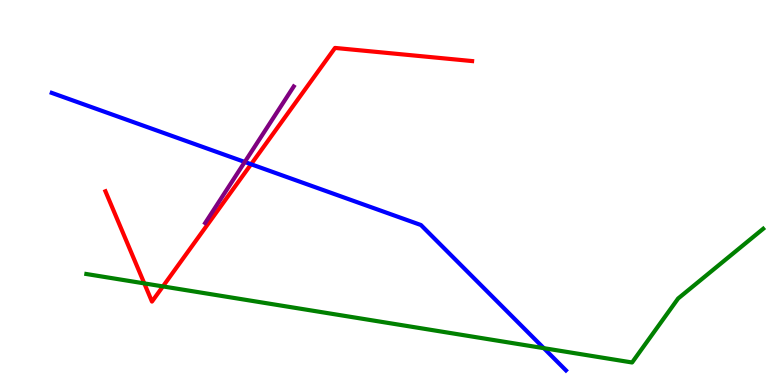[{'lines': ['blue', 'red'], 'intersections': [{'x': 3.24, 'y': 5.73}]}, {'lines': ['green', 'red'], 'intersections': [{'x': 1.86, 'y': 2.64}, {'x': 2.1, 'y': 2.56}]}, {'lines': ['purple', 'red'], 'intersections': []}, {'lines': ['blue', 'green'], 'intersections': [{'x': 7.02, 'y': 0.957}]}, {'lines': ['blue', 'purple'], 'intersections': [{'x': 3.16, 'y': 5.79}]}, {'lines': ['green', 'purple'], 'intersections': []}]